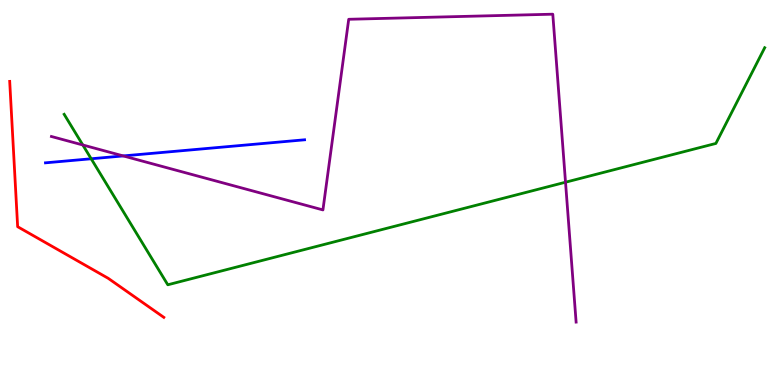[{'lines': ['blue', 'red'], 'intersections': []}, {'lines': ['green', 'red'], 'intersections': []}, {'lines': ['purple', 'red'], 'intersections': []}, {'lines': ['blue', 'green'], 'intersections': [{'x': 1.18, 'y': 5.88}]}, {'lines': ['blue', 'purple'], 'intersections': [{'x': 1.59, 'y': 5.95}]}, {'lines': ['green', 'purple'], 'intersections': [{'x': 1.07, 'y': 6.23}, {'x': 7.3, 'y': 5.27}]}]